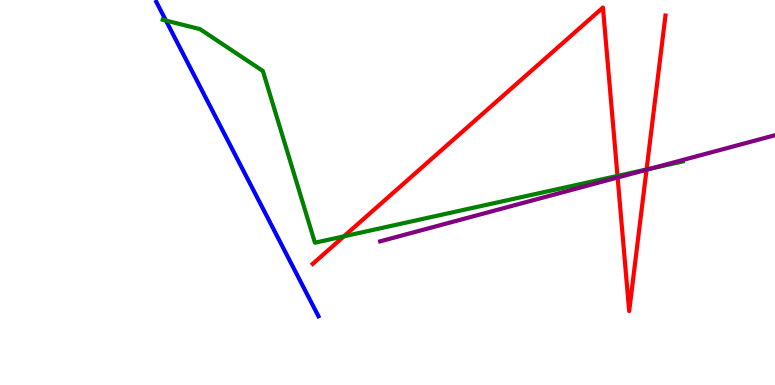[{'lines': ['blue', 'red'], 'intersections': []}, {'lines': ['green', 'red'], 'intersections': [{'x': 4.44, 'y': 3.86}, {'x': 7.97, 'y': 5.43}, {'x': 8.34, 'y': 5.6}]}, {'lines': ['purple', 'red'], 'intersections': [{'x': 7.97, 'y': 5.39}, {'x': 8.34, 'y': 5.59}]}, {'lines': ['blue', 'green'], 'intersections': [{'x': 2.14, 'y': 9.47}]}, {'lines': ['blue', 'purple'], 'intersections': []}, {'lines': ['green', 'purple'], 'intersections': [{'x': 8.41, 'y': 5.63}]}]